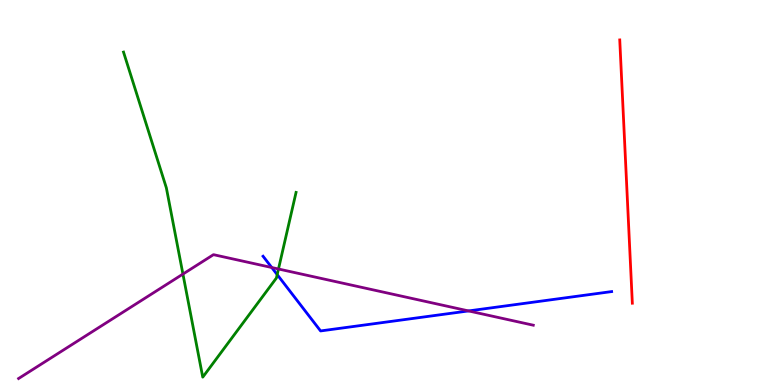[{'lines': ['blue', 'red'], 'intersections': []}, {'lines': ['green', 'red'], 'intersections': []}, {'lines': ['purple', 'red'], 'intersections': []}, {'lines': ['blue', 'green'], 'intersections': [{'x': 3.58, 'y': 2.87}]}, {'lines': ['blue', 'purple'], 'intersections': [{'x': 3.51, 'y': 3.05}, {'x': 6.05, 'y': 1.92}]}, {'lines': ['green', 'purple'], 'intersections': [{'x': 2.36, 'y': 2.88}, {'x': 3.59, 'y': 3.01}]}]